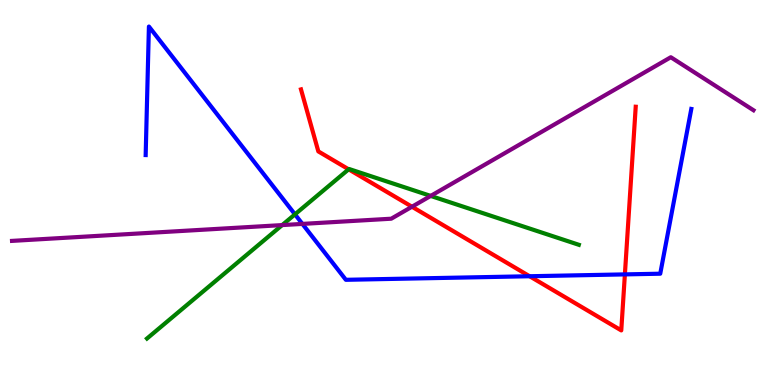[{'lines': ['blue', 'red'], 'intersections': [{'x': 6.83, 'y': 2.82}, {'x': 8.06, 'y': 2.87}]}, {'lines': ['green', 'red'], 'intersections': [{'x': 4.5, 'y': 5.6}]}, {'lines': ['purple', 'red'], 'intersections': [{'x': 5.32, 'y': 4.63}]}, {'lines': ['blue', 'green'], 'intersections': [{'x': 3.81, 'y': 4.43}]}, {'lines': ['blue', 'purple'], 'intersections': [{'x': 3.9, 'y': 4.18}]}, {'lines': ['green', 'purple'], 'intersections': [{'x': 3.64, 'y': 4.15}, {'x': 5.56, 'y': 4.91}]}]